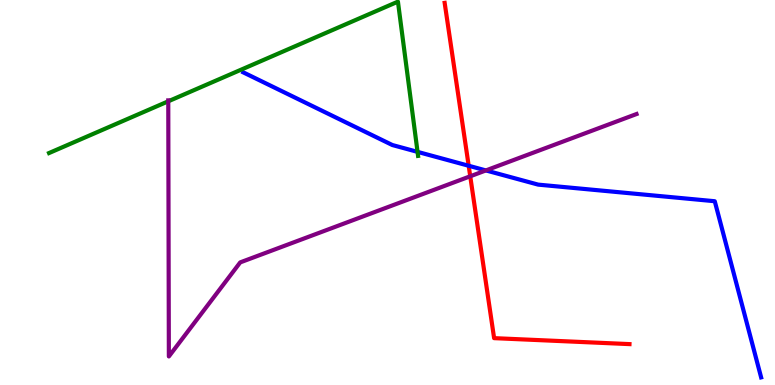[{'lines': ['blue', 'red'], 'intersections': [{'x': 6.05, 'y': 5.69}]}, {'lines': ['green', 'red'], 'intersections': []}, {'lines': ['purple', 'red'], 'intersections': [{'x': 6.07, 'y': 5.42}]}, {'lines': ['blue', 'green'], 'intersections': [{'x': 5.39, 'y': 6.06}]}, {'lines': ['blue', 'purple'], 'intersections': [{'x': 6.27, 'y': 5.57}]}, {'lines': ['green', 'purple'], 'intersections': [{'x': 2.17, 'y': 7.37}]}]